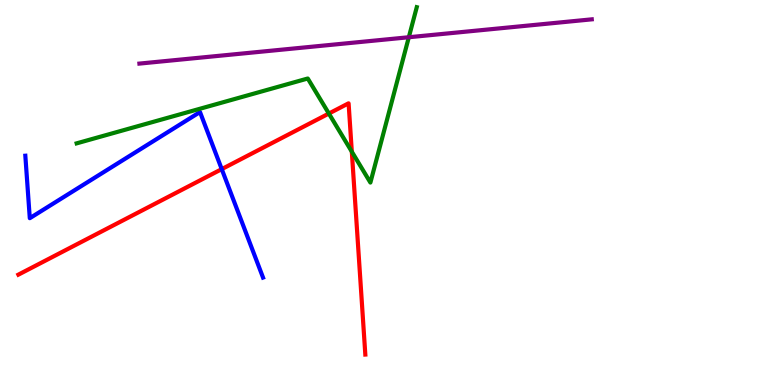[{'lines': ['blue', 'red'], 'intersections': [{'x': 2.86, 'y': 5.61}]}, {'lines': ['green', 'red'], 'intersections': [{'x': 4.24, 'y': 7.05}, {'x': 4.54, 'y': 6.06}]}, {'lines': ['purple', 'red'], 'intersections': []}, {'lines': ['blue', 'green'], 'intersections': []}, {'lines': ['blue', 'purple'], 'intersections': []}, {'lines': ['green', 'purple'], 'intersections': [{'x': 5.28, 'y': 9.03}]}]